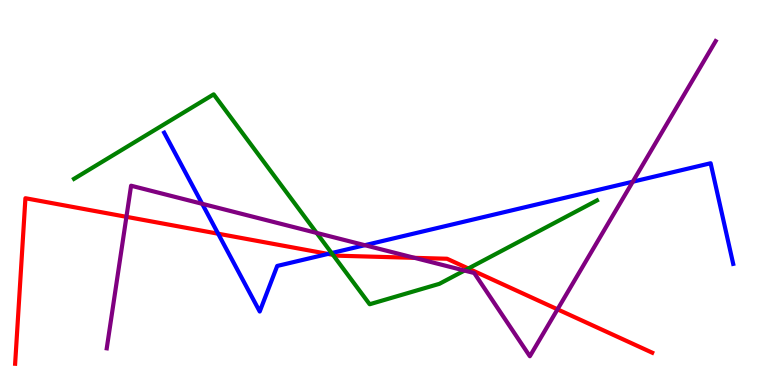[{'lines': ['blue', 'red'], 'intersections': [{'x': 2.81, 'y': 3.93}, {'x': 4.23, 'y': 3.4}]}, {'lines': ['green', 'red'], 'intersections': [{'x': 4.3, 'y': 3.38}, {'x': 6.04, 'y': 3.03}]}, {'lines': ['purple', 'red'], 'intersections': [{'x': 1.63, 'y': 4.37}, {'x': 5.35, 'y': 3.3}, {'x': 7.19, 'y': 1.97}]}, {'lines': ['blue', 'green'], 'intersections': [{'x': 4.28, 'y': 3.43}]}, {'lines': ['blue', 'purple'], 'intersections': [{'x': 2.61, 'y': 4.71}, {'x': 4.71, 'y': 3.63}, {'x': 8.16, 'y': 5.28}]}, {'lines': ['green', 'purple'], 'intersections': [{'x': 4.09, 'y': 3.95}, {'x': 5.99, 'y': 2.97}]}]